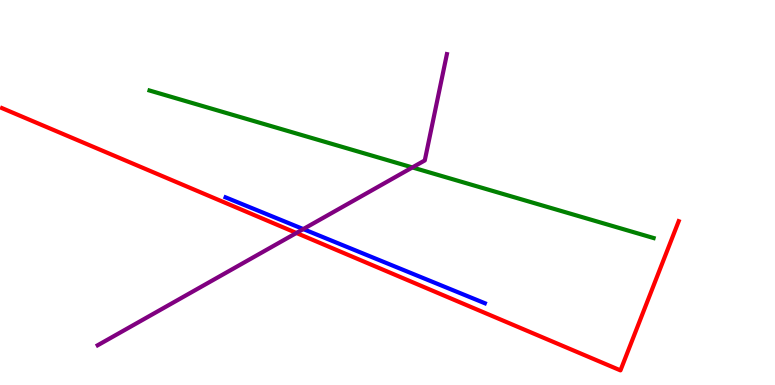[{'lines': ['blue', 'red'], 'intersections': []}, {'lines': ['green', 'red'], 'intersections': []}, {'lines': ['purple', 'red'], 'intersections': [{'x': 3.82, 'y': 3.95}]}, {'lines': ['blue', 'green'], 'intersections': []}, {'lines': ['blue', 'purple'], 'intersections': [{'x': 3.91, 'y': 4.05}]}, {'lines': ['green', 'purple'], 'intersections': [{'x': 5.32, 'y': 5.65}]}]